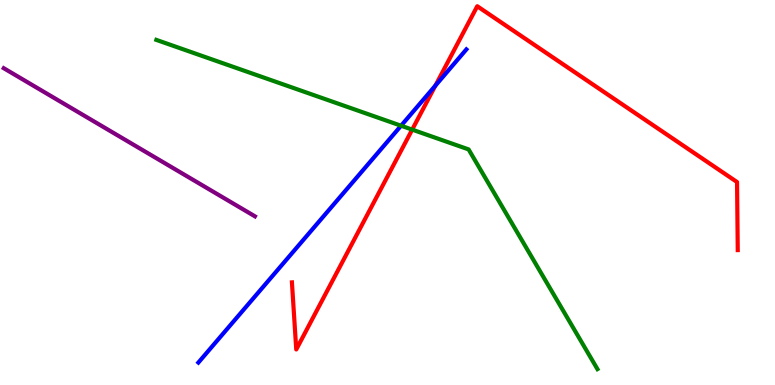[{'lines': ['blue', 'red'], 'intersections': [{'x': 5.62, 'y': 7.78}]}, {'lines': ['green', 'red'], 'intersections': [{'x': 5.32, 'y': 6.63}]}, {'lines': ['purple', 'red'], 'intersections': []}, {'lines': ['blue', 'green'], 'intersections': [{'x': 5.17, 'y': 6.73}]}, {'lines': ['blue', 'purple'], 'intersections': []}, {'lines': ['green', 'purple'], 'intersections': []}]